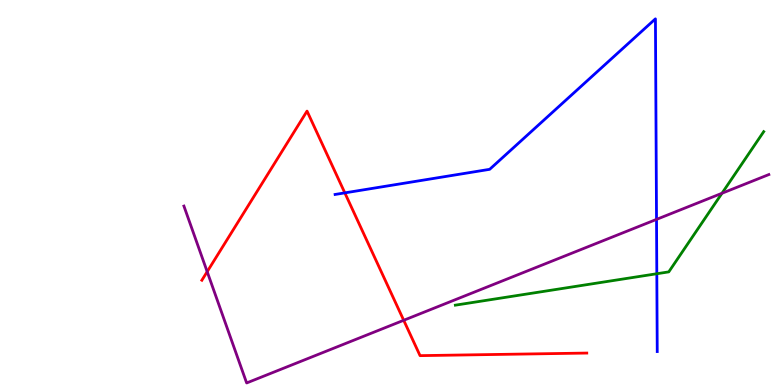[{'lines': ['blue', 'red'], 'intersections': [{'x': 4.45, 'y': 4.99}]}, {'lines': ['green', 'red'], 'intersections': []}, {'lines': ['purple', 'red'], 'intersections': [{'x': 2.67, 'y': 2.94}, {'x': 5.21, 'y': 1.68}]}, {'lines': ['blue', 'green'], 'intersections': [{'x': 8.48, 'y': 2.89}]}, {'lines': ['blue', 'purple'], 'intersections': [{'x': 8.47, 'y': 4.3}]}, {'lines': ['green', 'purple'], 'intersections': [{'x': 9.32, 'y': 4.98}]}]